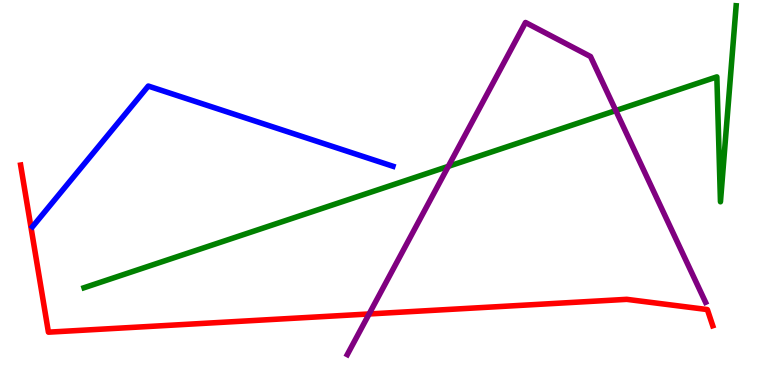[{'lines': ['blue', 'red'], 'intersections': []}, {'lines': ['green', 'red'], 'intersections': []}, {'lines': ['purple', 'red'], 'intersections': [{'x': 4.76, 'y': 1.85}]}, {'lines': ['blue', 'green'], 'intersections': []}, {'lines': ['blue', 'purple'], 'intersections': []}, {'lines': ['green', 'purple'], 'intersections': [{'x': 5.78, 'y': 5.68}, {'x': 7.95, 'y': 7.13}]}]